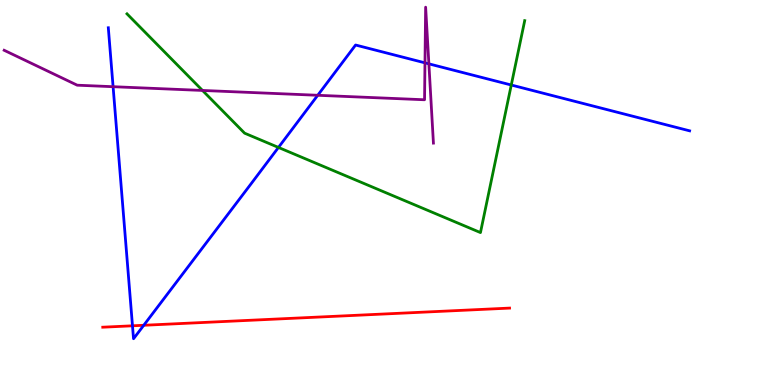[{'lines': ['blue', 'red'], 'intersections': [{'x': 1.71, 'y': 1.54}, {'x': 1.85, 'y': 1.55}]}, {'lines': ['green', 'red'], 'intersections': []}, {'lines': ['purple', 'red'], 'intersections': []}, {'lines': ['blue', 'green'], 'intersections': [{'x': 3.59, 'y': 6.17}, {'x': 6.6, 'y': 7.79}]}, {'lines': ['blue', 'purple'], 'intersections': [{'x': 1.46, 'y': 7.75}, {'x': 4.1, 'y': 7.53}, {'x': 5.48, 'y': 8.37}, {'x': 5.53, 'y': 8.34}]}, {'lines': ['green', 'purple'], 'intersections': [{'x': 2.61, 'y': 7.65}]}]